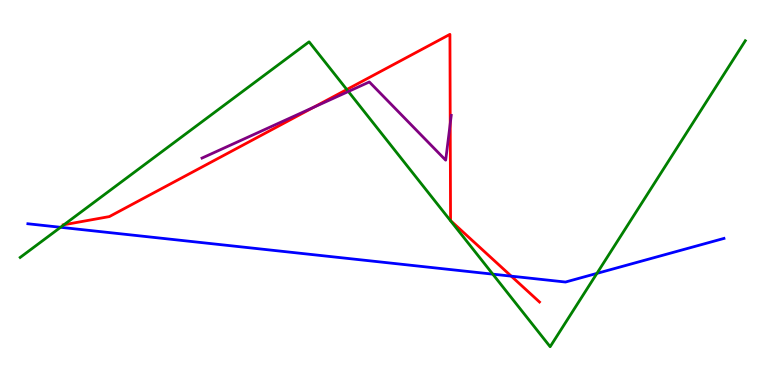[{'lines': ['blue', 'red'], 'intersections': [{'x': 6.6, 'y': 2.83}]}, {'lines': ['green', 'red'], 'intersections': [{'x': 0.826, 'y': 4.16}, {'x': 4.47, 'y': 7.67}]}, {'lines': ['purple', 'red'], 'intersections': [{'x': 4.05, 'y': 7.21}, {'x': 5.81, 'y': 6.79}]}, {'lines': ['blue', 'green'], 'intersections': [{'x': 0.781, 'y': 4.1}, {'x': 6.36, 'y': 2.88}, {'x': 7.7, 'y': 2.9}]}, {'lines': ['blue', 'purple'], 'intersections': []}, {'lines': ['green', 'purple'], 'intersections': [{'x': 4.49, 'y': 7.62}]}]